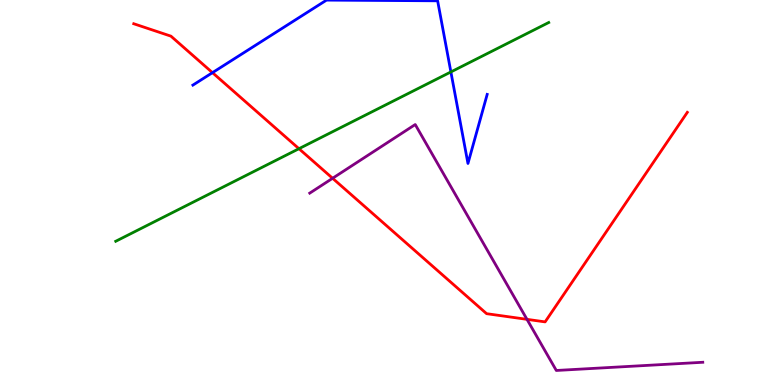[{'lines': ['blue', 'red'], 'intersections': [{'x': 2.74, 'y': 8.11}]}, {'lines': ['green', 'red'], 'intersections': [{'x': 3.86, 'y': 6.14}]}, {'lines': ['purple', 'red'], 'intersections': [{'x': 4.29, 'y': 5.37}, {'x': 6.8, 'y': 1.71}]}, {'lines': ['blue', 'green'], 'intersections': [{'x': 5.82, 'y': 8.13}]}, {'lines': ['blue', 'purple'], 'intersections': []}, {'lines': ['green', 'purple'], 'intersections': []}]